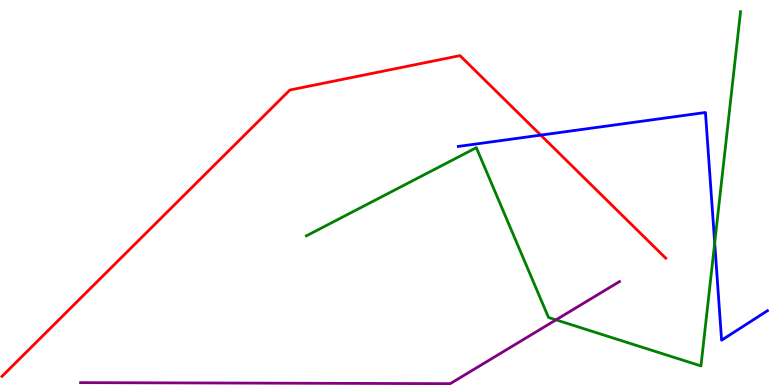[{'lines': ['blue', 'red'], 'intersections': [{'x': 6.98, 'y': 6.49}]}, {'lines': ['green', 'red'], 'intersections': []}, {'lines': ['purple', 'red'], 'intersections': []}, {'lines': ['blue', 'green'], 'intersections': [{'x': 9.22, 'y': 3.69}]}, {'lines': ['blue', 'purple'], 'intersections': []}, {'lines': ['green', 'purple'], 'intersections': [{'x': 7.17, 'y': 1.69}]}]